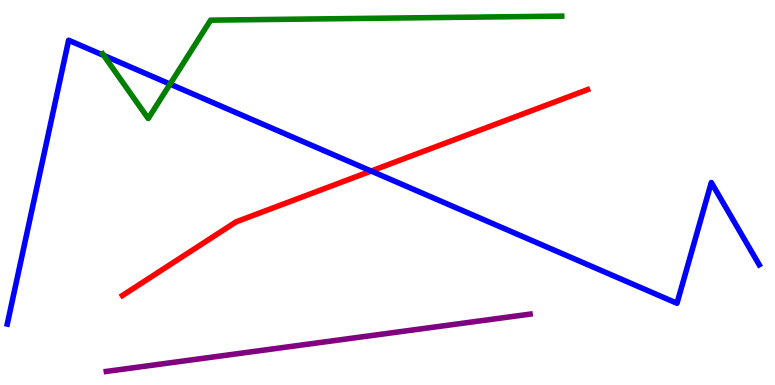[{'lines': ['blue', 'red'], 'intersections': [{'x': 4.79, 'y': 5.56}]}, {'lines': ['green', 'red'], 'intersections': []}, {'lines': ['purple', 'red'], 'intersections': []}, {'lines': ['blue', 'green'], 'intersections': [{'x': 1.34, 'y': 8.56}, {'x': 2.19, 'y': 7.82}]}, {'lines': ['blue', 'purple'], 'intersections': []}, {'lines': ['green', 'purple'], 'intersections': []}]